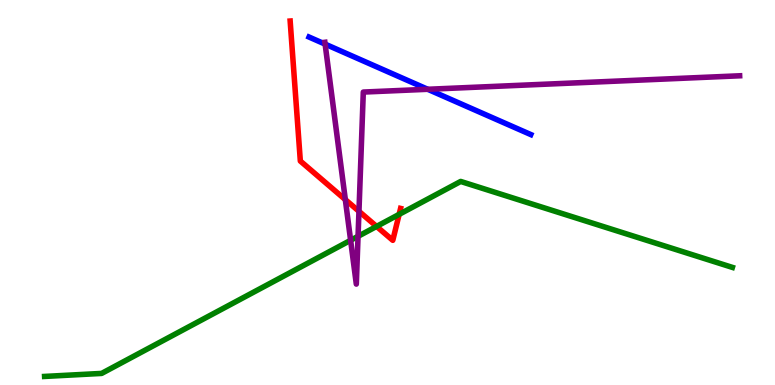[{'lines': ['blue', 'red'], 'intersections': []}, {'lines': ['green', 'red'], 'intersections': [{'x': 4.86, 'y': 4.12}, {'x': 5.15, 'y': 4.43}]}, {'lines': ['purple', 'red'], 'intersections': [{'x': 4.46, 'y': 4.81}, {'x': 4.63, 'y': 4.51}]}, {'lines': ['blue', 'green'], 'intersections': []}, {'lines': ['blue', 'purple'], 'intersections': [{'x': 4.2, 'y': 8.85}, {'x': 5.52, 'y': 7.68}]}, {'lines': ['green', 'purple'], 'intersections': [{'x': 4.52, 'y': 3.76}, {'x': 4.62, 'y': 3.86}]}]